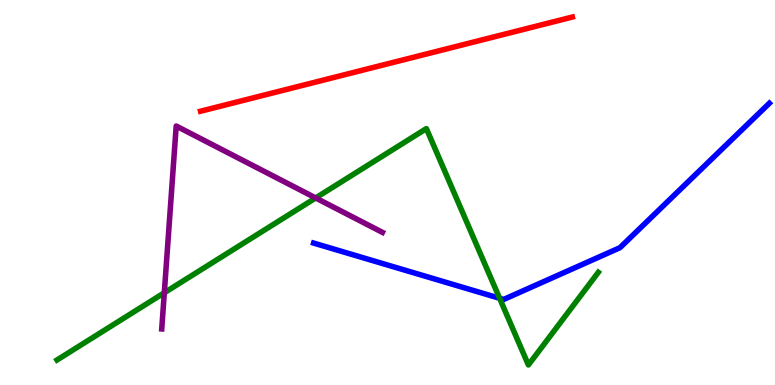[{'lines': ['blue', 'red'], 'intersections': []}, {'lines': ['green', 'red'], 'intersections': []}, {'lines': ['purple', 'red'], 'intersections': []}, {'lines': ['blue', 'green'], 'intersections': [{'x': 6.45, 'y': 2.25}]}, {'lines': ['blue', 'purple'], 'intersections': []}, {'lines': ['green', 'purple'], 'intersections': [{'x': 2.12, 'y': 2.4}, {'x': 4.07, 'y': 4.86}]}]